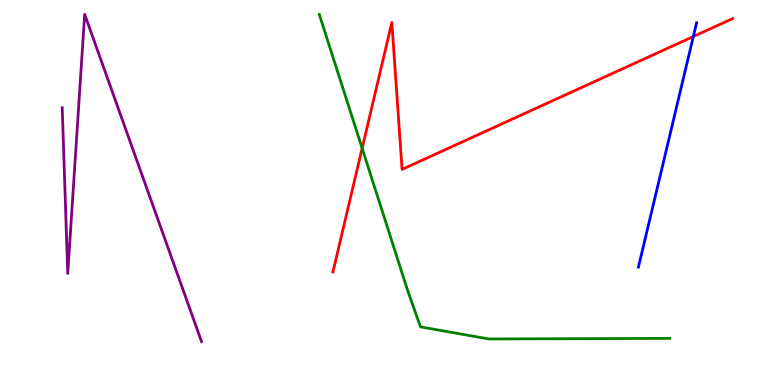[{'lines': ['blue', 'red'], 'intersections': [{'x': 8.95, 'y': 9.05}]}, {'lines': ['green', 'red'], 'intersections': [{'x': 4.67, 'y': 6.15}]}, {'lines': ['purple', 'red'], 'intersections': []}, {'lines': ['blue', 'green'], 'intersections': []}, {'lines': ['blue', 'purple'], 'intersections': []}, {'lines': ['green', 'purple'], 'intersections': []}]